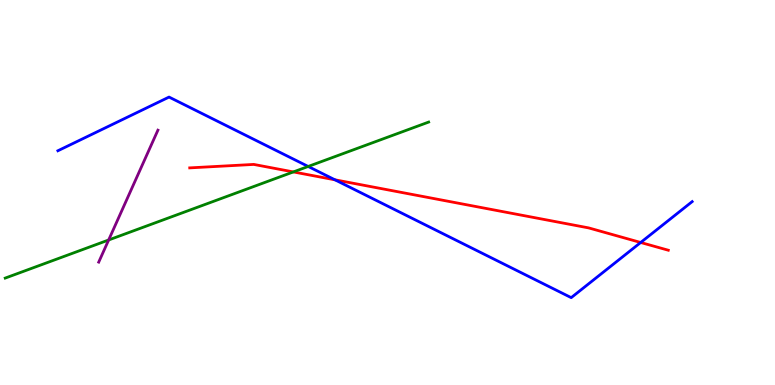[{'lines': ['blue', 'red'], 'intersections': [{'x': 4.32, 'y': 5.33}, {'x': 8.27, 'y': 3.7}]}, {'lines': ['green', 'red'], 'intersections': [{'x': 3.79, 'y': 5.53}]}, {'lines': ['purple', 'red'], 'intersections': []}, {'lines': ['blue', 'green'], 'intersections': [{'x': 3.98, 'y': 5.68}]}, {'lines': ['blue', 'purple'], 'intersections': []}, {'lines': ['green', 'purple'], 'intersections': [{'x': 1.4, 'y': 3.77}]}]